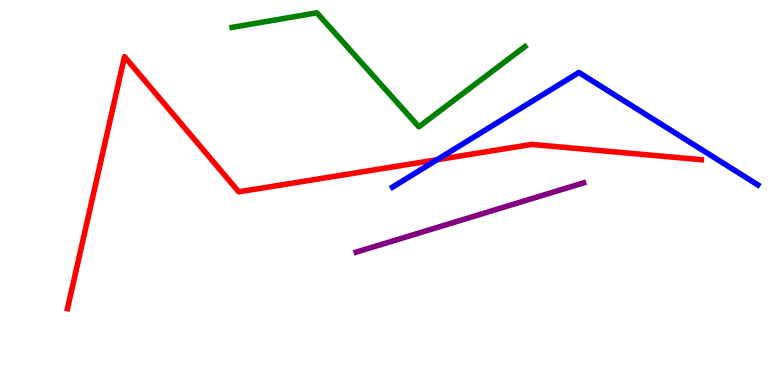[{'lines': ['blue', 'red'], 'intersections': [{'x': 5.64, 'y': 5.85}]}, {'lines': ['green', 'red'], 'intersections': []}, {'lines': ['purple', 'red'], 'intersections': []}, {'lines': ['blue', 'green'], 'intersections': []}, {'lines': ['blue', 'purple'], 'intersections': []}, {'lines': ['green', 'purple'], 'intersections': []}]